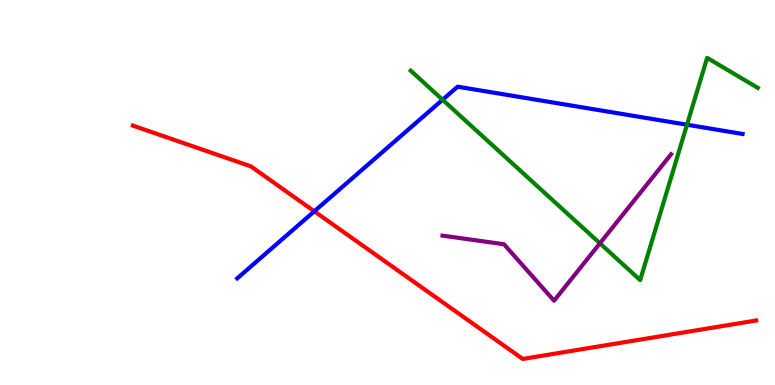[{'lines': ['blue', 'red'], 'intersections': [{'x': 4.06, 'y': 4.51}]}, {'lines': ['green', 'red'], 'intersections': []}, {'lines': ['purple', 'red'], 'intersections': []}, {'lines': ['blue', 'green'], 'intersections': [{'x': 5.71, 'y': 7.41}, {'x': 8.86, 'y': 6.76}]}, {'lines': ['blue', 'purple'], 'intersections': []}, {'lines': ['green', 'purple'], 'intersections': [{'x': 7.74, 'y': 3.68}]}]